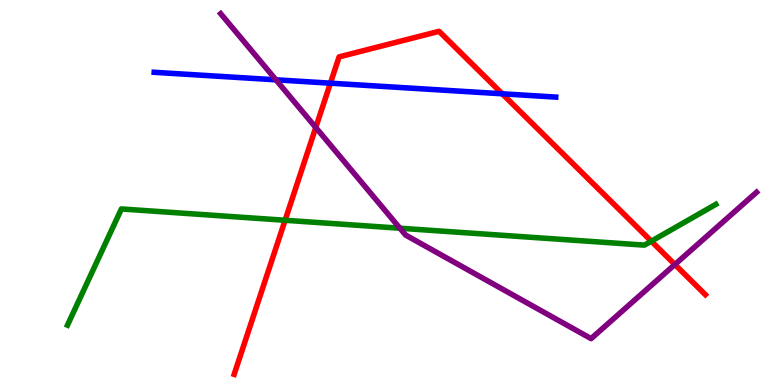[{'lines': ['blue', 'red'], 'intersections': [{'x': 4.26, 'y': 7.84}, {'x': 6.48, 'y': 7.56}]}, {'lines': ['green', 'red'], 'intersections': [{'x': 3.68, 'y': 4.28}, {'x': 8.4, 'y': 3.73}]}, {'lines': ['purple', 'red'], 'intersections': [{'x': 4.07, 'y': 6.69}, {'x': 8.71, 'y': 3.13}]}, {'lines': ['blue', 'green'], 'intersections': []}, {'lines': ['blue', 'purple'], 'intersections': [{'x': 3.56, 'y': 7.93}]}, {'lines': ['green', 'purple'], 'intersections': [{'x': 5.16, 'y': 4.07}]}]